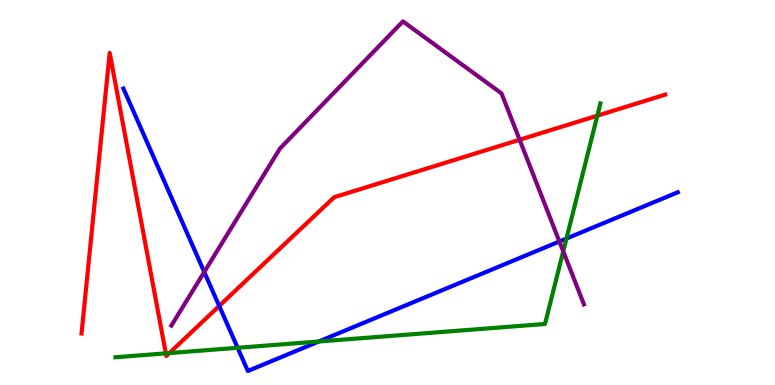[{'lines': ['blue', 'red'], 'intersections': [{'x': 2.83, 'y': 2.05}]}, {'lines': ['green', 'red'], 'intersections': [{'x': 2.14, 'y': 0.822}, {'x': 2.19, 'y': 0.829}, {'x': 7.71, 'y': 7.0}]}, {'lines': ['purple', 'red'], 'intersections': [{'x': 6.7, 'y': 6.37}]}, {'lines': ['blue', 'green'], 'intersections': [{'x': 3.07, 'y': 0.967}, {'x': 4.11, 'y': 1.13}, {'x': 7.31, 'y': 3.8}]}, {'lines': ['blue', 'purple'], 'intersections': [{'x': 2.64, 'y': 2.94}, {'x': 7.22, 'y': 3.73}]}, {'lines': ['green', 'purple'], 'intersections': [{'x': 7.27, 'y': 3.47}]}]